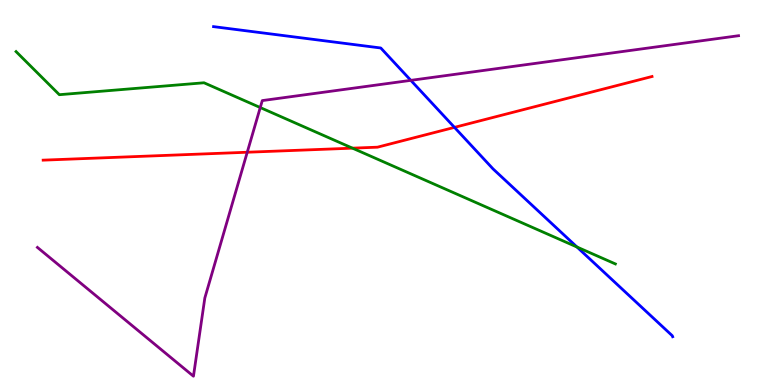[{'lines': ['blue', 'red'], 'intersections': [{'x': 5.86, 'y': 6.69}]}, {'lines': ['green', 'red'], 'intersections': [{'x': 4.55, 'y': 6.15}]}, {'lines': ['purple', 'red'], 'intersections': [{'x': 3.19, 'y': 6.05}]}, {'lines': ['blue', 'green'], 'intersections': [{'x': 7.44, 'y': 3.58}]}, {'lines': ['blue', 'purple'], 'intersections': [{'x': 5.3, 'y': 7.91}]}, {'lines': ['green', 'purple'], 'intersections': [{'x': 3.36, 'y': 7.21}]}]